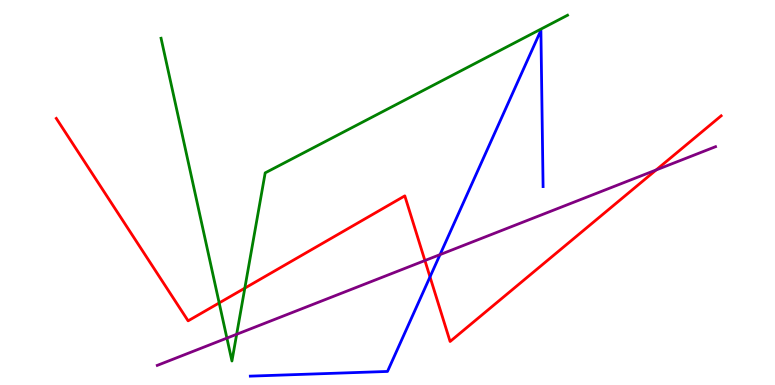[{'lines': ['blue', 'red'], 'intersections': [{'x': 5.55, 'y': 2.81}]}, {'lines': ['green', 'red'], 'intersections': [{'x': 2.83, 'y': 2.13}, {'x': 3.16, 'y': 2.52}]}, {'lines': ['purple', 'red'], 'intersections': [{'x': 5.48, 'y': 3.23}, {'x': 8.47, 'y': 5.59}]}, {'lines': ['blue', 'green'], 'intersections': []}, {'lines': ['blue', 'purple'], 'intersections': [{'x': 5.68, 'y': 3.39}]}, {'lines': ['green', 'purple'], 'intersections': [{'x': 2.93, 'y': 1.22}, {'x': 3.05, 'y': 1.32}]}]